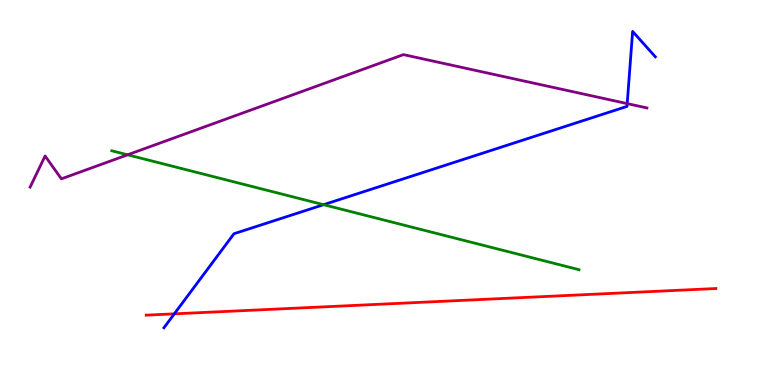[{'lines': ['blue', 'red'], 'intersections': [{'x': 2.25, 'y': 1.85}]}, {'lines': ['green', 'red'], 'intersections': []}, {'lines': ['purple', 'red'], 'intersections': []}, {'lines': ['blue', 'green'], 'intersections': [{'x': 4.18, 'y': 4.68}]}, {'lines': ['blue', 'purple'], 'intersections': [{'x': 8.09, 'y': 7.31}]}, {'lines': ['green', 'purple'], 'intersections': [{'x': 1.65, 'y': 5.98}]}]